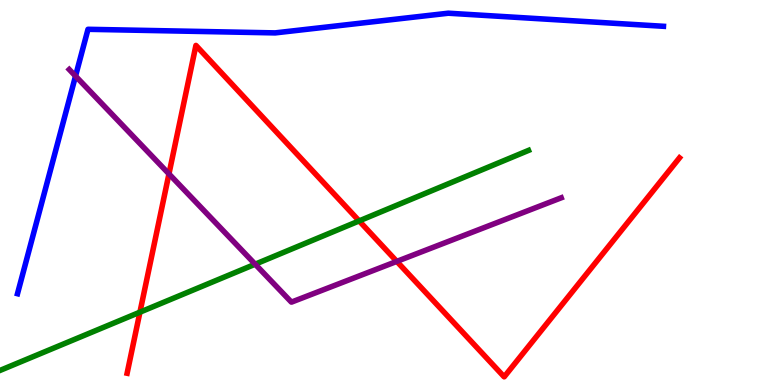[{'lines': ['blue', 'red'], 'intersections': []}, {'lines': ['green', 'red'], 'intersections': [{'x': 1.81, 'y': 1.89}, {'x': 4.63, 'y': 4.26}]}, {'lines': ['purple', 'red'], 'intersections': [{'x': 2.18, 'y': 5.48}, {'x': 5.12, 'y': 3.21}]}, {'lines': ['blue', 'green'], 'intersections': []}, {'lines': ['blue', 'purple'], 'intersections': [{'x': 0.975, 'y': 8.02}]}, {'lines': ['green', 'purple'], 'intersections': [{'x': 3.29, 'y': 3.14}]}]